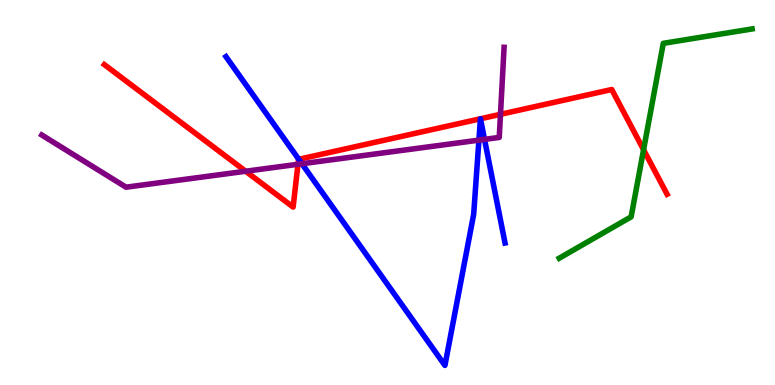[{'lines': ['blue', 'red'], 'intersections': [{'x': 3.85, 'y': 5.86}, {'x': 6.2, 'y': 6.91}, {'x': 6.2, 'y': 6.91}]}, {'lines': ['green', 'red'], 'intersections': [{'x': 8.3, 'y': 6.11}]}, {'lines': ['purple', 'red'], 'intersections': [{'x': 3.17, 'y': 5.55}, {'x': 3.84, 'y': 5.73}, {'x': 6.46, 'y': 7.03}]}, {'lines': ['blue', 'green'], 'intersections': []}, {'lines': ['blue', 'purple'], 'intersections': [{'x': 3.9, 'y': 5.75}, {'x': 6.18, 'y': 6.36}, {'x': 6.25, 'y': 6.38}]}, {'lines': ['green', 'purple'], 'intersections': []}]